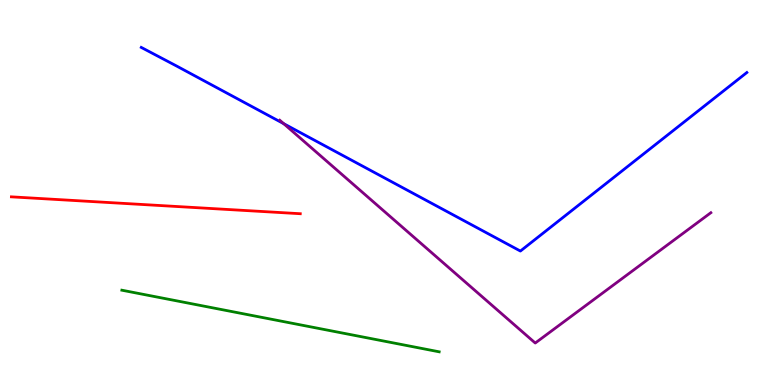[{'lines': ['blue', 'red'], 'intersections': []}, {'lines': ['green', 'red'], 'intersections': []}, {'lines': ['purple', 'red'], 'intersections': []}, {'lines': ['blue', 'green'], 'intersections': []}, {'lines': ['blue', 'purple'], 'intersections': [{'x': 3.66, 'y': 6.79}]}, {'lines': ['green', 'purple'], 'intersections': []}]